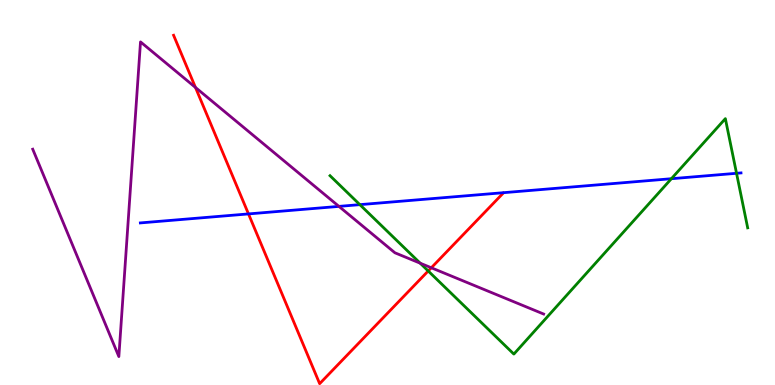[{'lines': ['blue', 'red'], 'intersections': [{'x': 3.21, 'y': 4.44}]}, {'lines': ['green', 'red'], 'intersections': [{'x': 5.53, 'y': 2.96}]}, {'lines': ['purple', 'red'], 'intersections': [{'x': 2.52, 'y': 7.73}, {'x': 5.57, 'y': 3.04}]}, {'lines': ['blue', 'green'], 'intersections': [{'x': 4.64, 'y': 4.68}, {'x': 8.66, 'y': 5.36}, {'x': 9.5, 'y': 5.5}]}, {'lines': ['blue', 'purple'], 'intersections': [{'x': 4.37, 'y': 4.64}]}, {'lines': ['green', 'purple'], 'intersections': [{'x': 5.42, 'y': 3.16}]}]